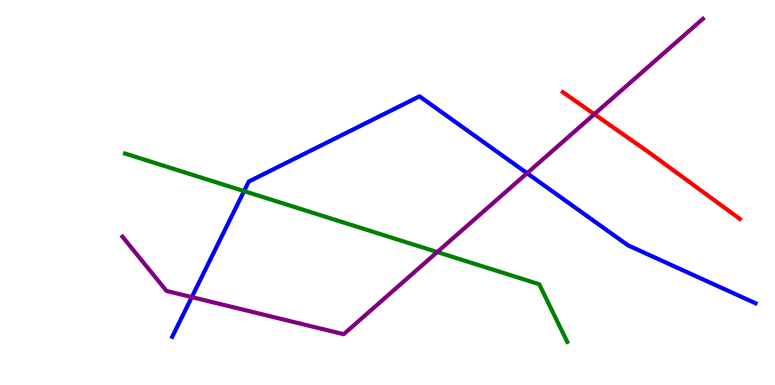[{'lines': ['blue', 'red'], 'intersections': []}, {'lines': ['green', 'red'], 'intersections': []}, {'lines': ['purple', 'red'], 'intersections': [{'x': 7.67, 'y': 7.03}]}, {'lines': ['blue', 'green'], 'intersections': [{'x': 3.15, 'y': 5.04}]}, {'lines': ['blue', 'purple'], 'intersections': [{'x': 2.47, 'y': 2.28}, {'x': 6.8, 'y': 5.5}]}, {'lines': ['green', 'purple'], 'intersections': [{'x': 5.64, 'y': 3.45}]}]